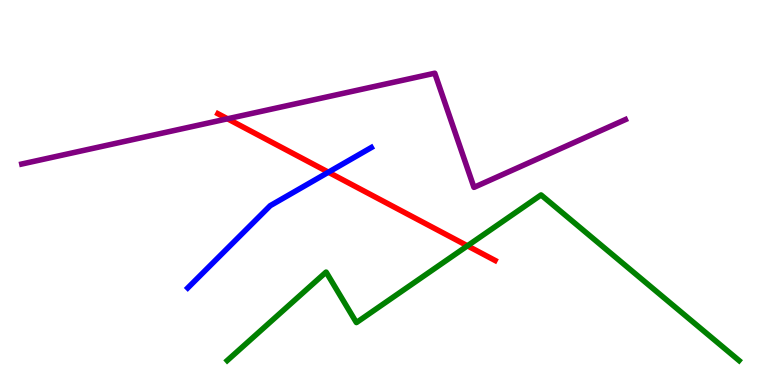[{'lines': ['blue', 'red'], 'intersections': [{'x': 4.24, 'y': 5.53}]}, {'lines': ['green', 'red'], 'intersections': [{'x': 6.03, 'y': 3.61}]}, {'lines': ['purple', 'red'], 'intersections': [{'x': 2.94, 'y': 6.91}]}, {'lines': ['blue', 'green'], 'intersections': []}, {'lines': ['blue', 'purple'], 'intersections': []}, {'lines': ['green', 'purple'], 'intersections': []}]